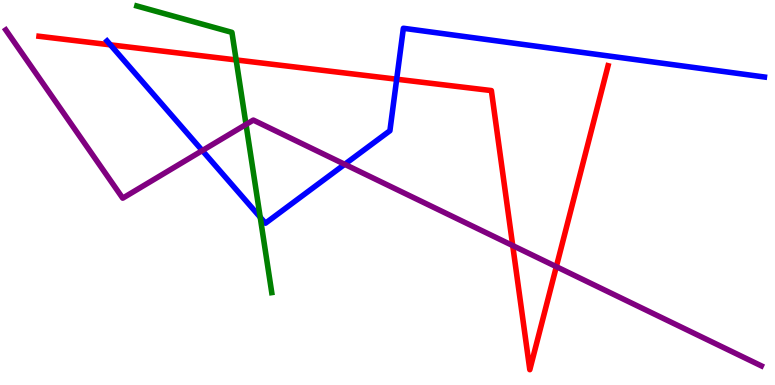[{'lines': ['blue', 'red'], 'intersections': [{'x': 1.42, 'y': 8.84}, {'x': 5.12, 'y': 7.94}]}, {'lines': ['green', 'red'], 'intersections': [{'x': 3.05, 'y': 8.44}]}, {'lines': ['purple', 'red'], 'intersections': [{'x': 6.62, 'y': 3.62}, {'x': 7.18, 'y': 3.07}]}, {'lines': ['blue', 'green'], 'intersections': [{'x': 3.36, 'y': 4.36}]}, {'lines': ['blue', 'purple'], 'intersections': [{'x': 2.61, 'y': 6.09}, {'x': 4.45, 'y': 5.73}]}, {'lines': ['green', 'purple'], 'intersections': [{'x': 3.17, 'y': 6.77}]}]